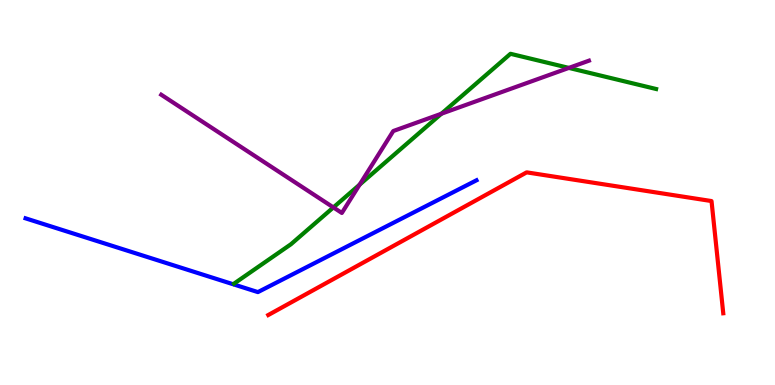[{'lines': ['blue', 'red'], 'intersections': []}, {'lines': ['green', 'red'], 'intersections': []}, {'lines': ['purple', 'red'], 'intersections': []}, {'lines': ['blue', 'green'], 'intersections': []}, {'lines': ['blue', 'purple'], 'intersections': []}, {'lines': ['green', 'purple'], 'intersections': [{'x': 4.3, 'y': 4.61}, {'x': 4.64, 'y': 5.2}, {'x': 5.7, 'y': 7.05}, {'x': 7.34, 'y': 8.24}]}]